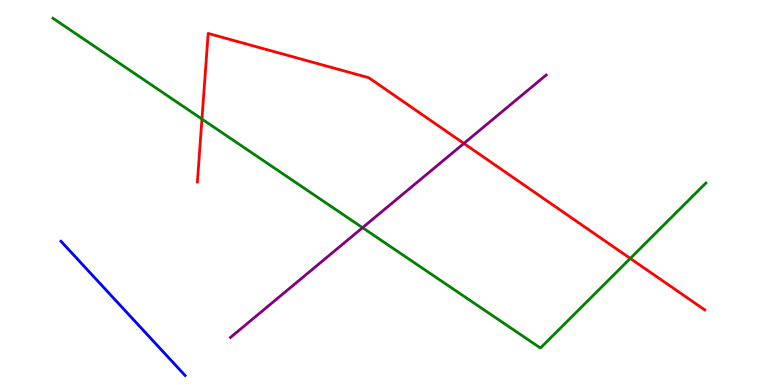[{'lines': ['blue', 'red'], 'intersections': []}, {'lines': ['green', 'red'], 'intersections': [{'x': 2.61, 'y': 6.91}, {'x': 8.13, 'y': 3.29}]}, {'lines': ['purple', 'red'], 'intersections': [{'x': 5.99, 'y': 6.27}]}, {'lines': ['blue', 'green'], 'intersections': []}, {'lines': ['blue', 'purple'], 'intersections': []}, {'lines': ['green', 'purple'], 'intersections': [{'x': 4.68, 'y': 4.09}]}]